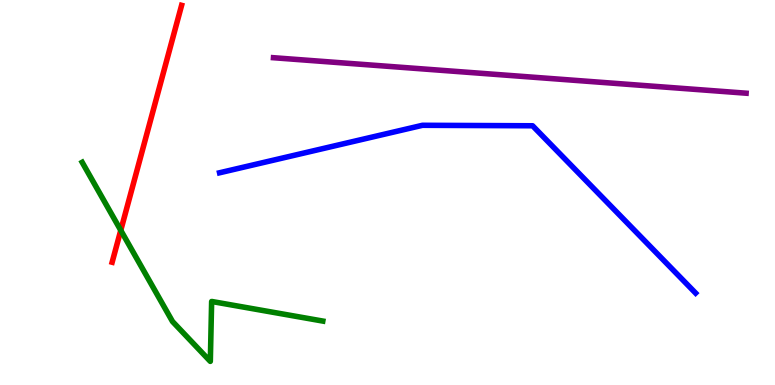[{'lines': ['blue', 'red'], 'intersections': []}, {'lines': ['green', 'red'], 'intersections': [{'x': 1.56, 'y': 4.02}]}, {'lines': ['purple', 'red'], 'intersections': []}, {'lines': ['blue', 'green'], 'intersections': []}, {'lines': ['blue', 'purple'], 'intersections': []}, {'lines': ['green', 'purple'], 'intersections': []}]